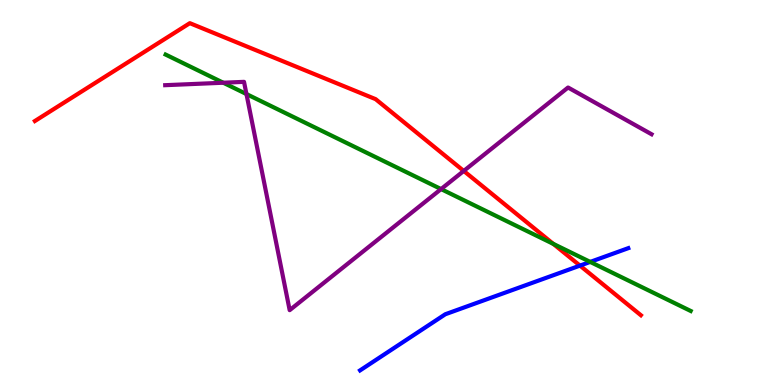[{'lines': ['blue', 'red'], 'intersections': [{'x': 7.48, 'y': 3.1}]}, {'lines': ['green', 'red'], 'intersections': [{'x': 7.14, 'y': 3.67}]}, {'lines': ['purple', 'red'], 'intersections': [{'x': 5.98, 'y': 5.56}]}, {'lines': ['blue', 'green'], 'intersections': [{'x': 7.62, 'y': 3.2}]}, {'lines': ['blue', 'purple'], 'intersections': []}, {'lines': ['green', 'purple'], 'intersections': [{'x': 2.88, 'y': 7.85}, {'x': 3.18, 'y': 7.56}, {'x': 5.69, 'y': 5.09}]}]